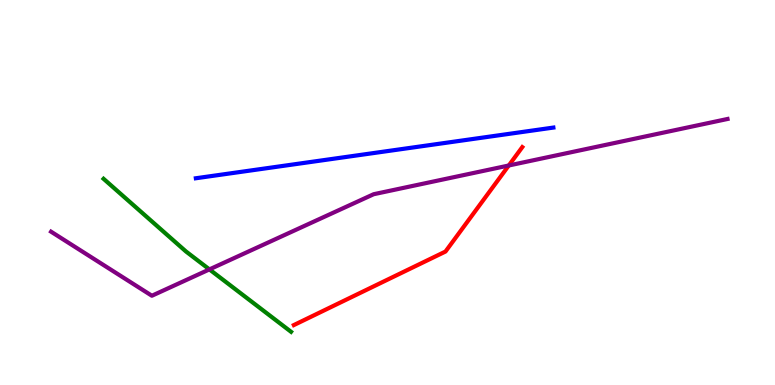[{'lines': ['blue', 'red'], 'intersections': []}, {'lines': ['green', 'red'], 'intersections': []}, {'lines': ['purple', 'red'], 'intersections': [{'x': 6.56, 'y': 5.7}]}, {'lines': ['blue', 'green'], 'intersections': []}, {'lines': ['blue', 'purple'], 'intersections': []}, {'lines': ['green', 'purple'], 'intersections': [{'x': 2.7, 'y': 3.0}]}]